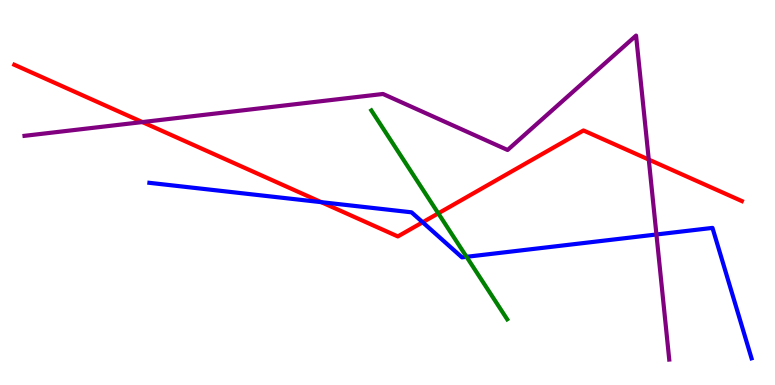[{'lines': ['blue', 'red'], 'intersections': [{'x': 4.15, 'y': 4.75}, {'x': 5.45, 'y': 4.23}]}, {'lines': ['green', 'red'], 'intersections': [{'x': 5.66, 'y': 4.46}]}, {'lines': ['purple', 'red'], 'intersections': [{'x': 1.84, 'y': 6.83}, {'x': 8.37, 'y': 5.86}]}, {'lines': ['blue', 'green'], 'intersections': [{'x': 6.02, 'y': 3.33}]}, {'lines': ['blue', 'purple'], 'intersections': [{'x': 8.47, 'y': 3.91}]}, {'lines': ['green', 'purple'], 'intersections': []}]